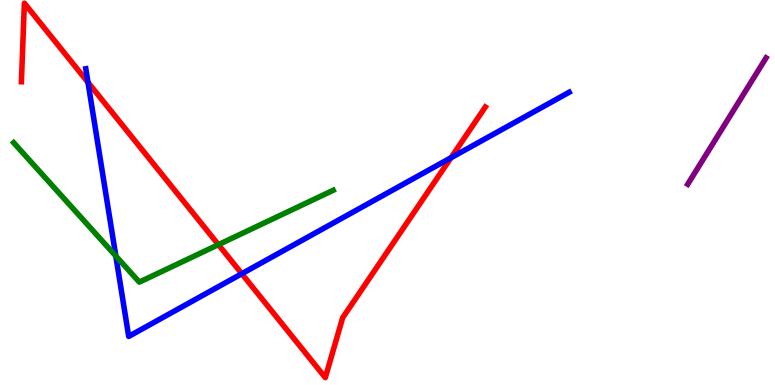[{'lines': ['blue', 'red'], 'intersections': [{'x': 1.14, 'y': 7.86}, {'x': 3.12, 'y': 2.89}, {'x': 5.82, 'y': 5.9}]}, {'lines': ['green', 'red'], 'intersections': [{'x': 2.82, 'y': 3.65}]}, {'lines': ['purple', 'red'], 'intersections': []}, {'lines': ['blue', 'green'], 'intersections': [{'x': 1.49, 'y': 3.35}]}, {'lines': ['blue', 'purple'], 'intersections': []}, {'lines': ['green', 'purple'], 'intersections': []}]